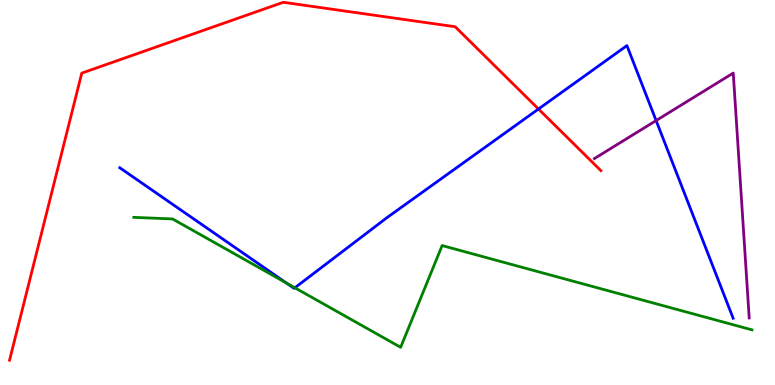[{'lines': ['blue', 'red'], 'intersections': [{'x': 6.95, 'y': 7.17}]}, {'lines': ['green', 'red'], 'intersections': []}, {'lines': ['purple', 'red'], 'intersections': []}, {'lines': ['blue', 'green'], 'intersections': [{'x': 3.69, 'y': 2.65}, {'x': 3.8, 'y': 2.53}]}, {'lines': ['blue', 'purple'], 'intersections': [{'x': 8.47, 'y': 6.87}]}, {'lines': ['green', 'purple'], 'intersections': []}]